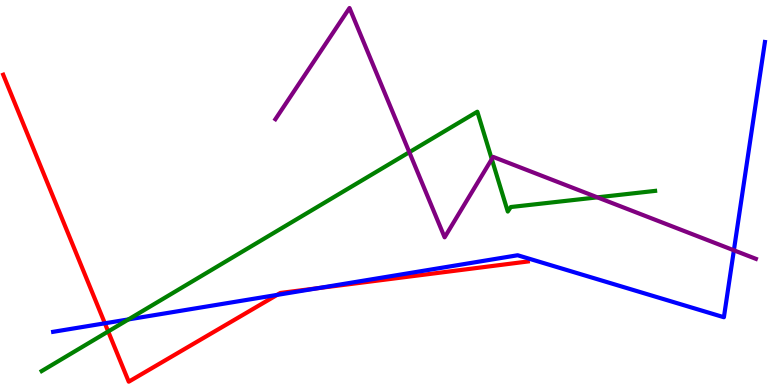[{'lines': ['blue', 'red'], 'intersections': [{'x': 1.35, 'y': 1.6}, {'x': 3.57, 'y': 2.34}, {'x': 4.1, 'y': 2.51}]}, {'lines': ['green', 'red'], 'intersections': [{'x': 1.4, 'y': 1.39}]}, {'lines': ['purple', 'red'], 'intersections': []}, {'lines': ['blue', 'green'], 'intersections': [{'x': 1.66, 'y': 1.7}]}, {'lines': ['blue', 'purple'], 'intersections': [{'x': 9.47, 'y': 3.5}]}, {'lines': ['green', 'purple'], 'intersections': [{'x': 5.28, 'y': 6.05}, {'x': 6.35, 'y': 5.87}, {'x': 7.71, 'y': 4.87}]}]